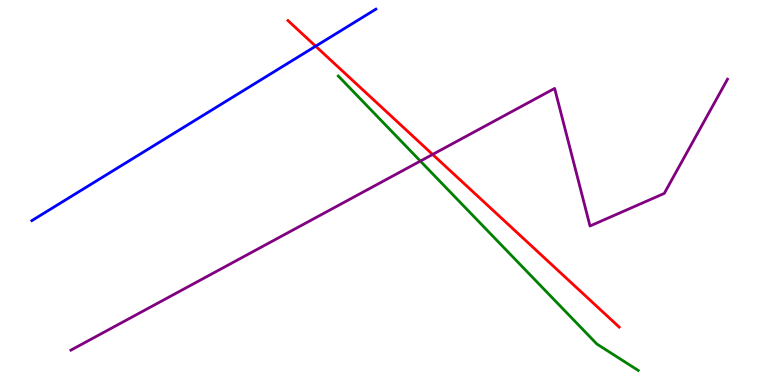[{'lines': ['blue', 'red'], 'intersections': [{'x': 4.07, 'y': 8.8}]}, {'lines': ['green', 'red'], 'intersections': []}, {'lines': ['purple', 'red'], 'intersections': [{'x': 5.58, 'y': 5.99}]}, {'lines': ['blue', 'green'], 'intersections': []}, {'lines': ['blue', 'purple'], 'intersections': []}, {'lines': ['green', 'purple'], 'intersections': [{'x': 5.42, 'y': 5.82}]}]